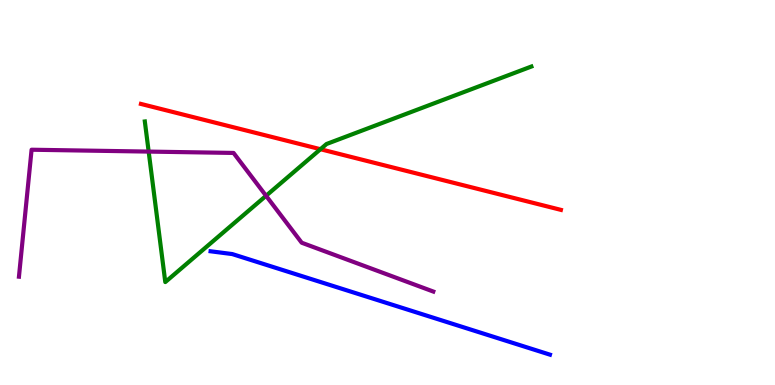[{'lines': ['blue', 'red'], 'intersections': []}, {'lines': ['green', 'red'], 'intersections': [{'x': 4.13, 'y': 6.12}]}, {'lines': ['purple', 'red'], 'intersections': []}, {'lines': ['blue', 'green'], 'intersections': []}, {'lines': ['blue', 'purple'], 'intersections': []}, {'lines': ['green', 'purple'], 'intersections': [{'x': 1.92, 'y': 6.06}, {'x': 3.43, 'y': 4.91}]}]